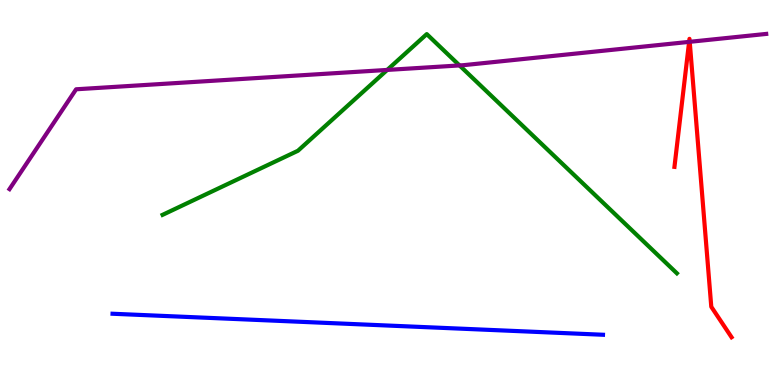[{'lines': ['blue', 'red'], 'intersections': []}, {'lines': ['green', 'red'], 'intersections': []}, {'lines': ['purple', 'red'], 'intersections': [{'x': 8.89, 'y': 8.91}, {'x': 8.9, 'y': 8.91}]}, {'lines': ['blue', 'green'], 'intersections': []}, {'lines': ['blue', 'purple'], 'intersections': []}, {'lines': ['green', 'purple'], 'intersections': [{'x': 5.0, 'y': 8.18}, {'x': 5.93, 'y': 8.3}]}]